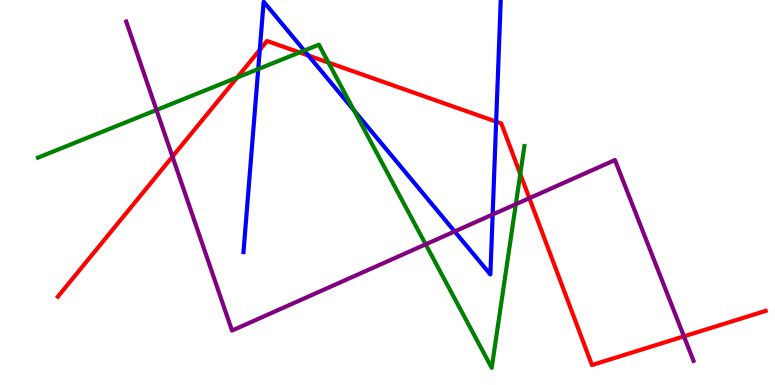[{'lines': ['blue', 'red'], 'intersections': [{'x': 3.35, 'y': 8.7}, {'x': 3.98, 'y': 8.56}, {'x': 6.4, 'y': 6.84}]}, {'lines': ['green', 'red'], 'intersections': [{'x': 3.06, 'y': 7.99}, {'x': 3.87, 'y': 8.64}, {'x': 4.24, 'y': 8.37}, {'x': 6.71, 'y': 5.48}]}, {'lines': ['purple', 'red'], 'intersections': [{'x': 2.23, 'y': 5.93}, {'x': 6.83, 'y': 4.85}, {'x': 8.83, 'y': 1.26}]}, {'lines': ['blue', 'green'], 'intersections': [{'x': 3.33, 'y': 8.21}, {'x': 3.93, 'y': 8.69}, {'x': 4.57, 'y': 7.13}]}, {'lines': ['blue', 'purple'], 'intersections': [{'x': 5.87, 'y': 3.99}, {'x': 6.36, 'y': 4.43}]}, {'lines': ['green', 'purple'], 'intersections': [{'x': 2.02, 'y': 7.14}, {'x': 5.49, 'y': 3.65}, {'x': 6.66, 'y': 4.7}]}]